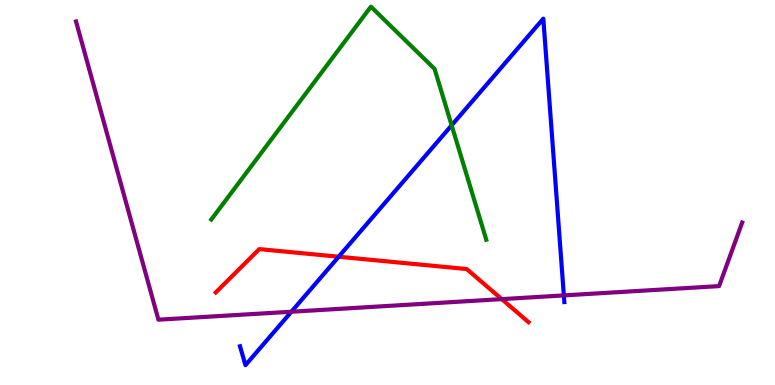[{'lines': ['blue', 'red'], 'intersections': [{'x': 4.37, 'y': 3.33}]}, {'lines': ['green', 'red'], 'intersections': []}, {'lines': ['purple', 'red'], 'intersections': [{'x': 6.47, 'y': 2.23}]}, {'lines': ['blue', 'green'], 'intersections': [{'x': 5.83, 'y': 6.75}]}, {'lines': ['blue', 'purple'], 'intersections': [{'x': 3.76, 'y': 1.9}, {'x': 7.28, 'y': 2.33}]}, {'lines': ['green', 'purple'], 'intersections': []}]